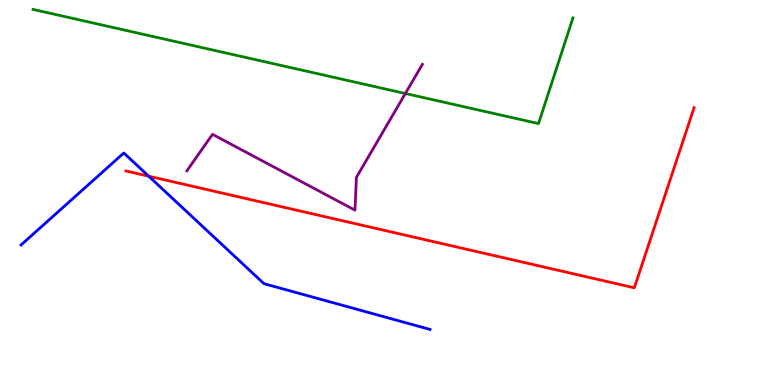[{'lines': ['blue', 'red'], 'intersections': [{'x': 1.92, 'y': 5.42}]}, {'lines': ['green', 'red'], 'intersections': []}, {'lines': ['purple', 'red'], 'intersections': []}, {'lines': ['blue', 'green'], 'intersections': []}, {'lines': ['blue', 'purple'], 'intersections': []}, {'lines': ['green', 'purple'], 'intersections': [{'x': 5.23, 'y': 7.57}]}]